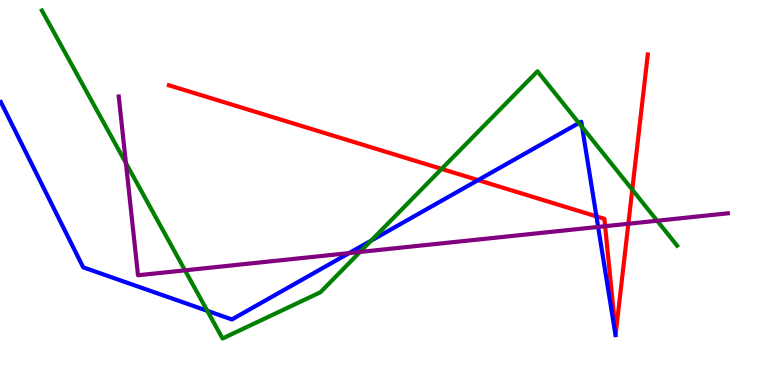[{'lines': ['blue', 'red'], 'intersections': [{'x': 6.17, 'y': 5.32}, {'x': 7.7, 'y': 4.38}]}, {'lines': ['green', 'red'], 'intersections': [{'x': 5.7, 'y': 5.61}, {'x': 8.16, 'y': 5.07}]}, {'lines': ['purple', 'red'], 'intersections': [{'x': 7.81, 'y': 4.12}, {'x': 8.11, 'y': 4.19}]}, {'lines': ['blue', 'green'], 'intersections': [{'x': 2.67, 'y': 1.93}, {'x': 4.79, 'y': 3.75}, {'x': 7.47, 'y': 6.8}, {'x': 7.51, 'y': 6.7}]}, {'lines': ['blue', 'purple'], 'intersections': [{'x': 4.51, 'y': 3.43}, {'x': 7.72, 'y': 4.11}]}, {'lines': ['green', 'purple'], 'intersections': [{'x': 1.62, 'y': 5.77}, {'x': 2.39, 'y': 2.98}, {'x': 4.65, 'y': 3.46}, {'x': 8.48, 'y': 4.27}]}]